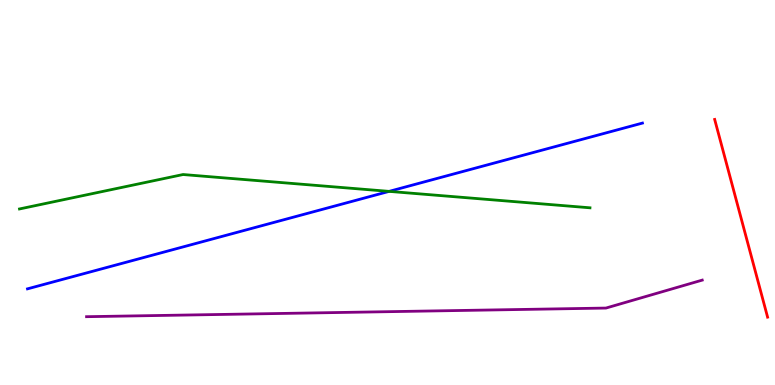[{'lines': ['blue', 'red'], 'intersections': []}, {'lines': ['green', 'red'], 'intersections': []}, {'lines': ['purple', 'red'], 'intersections': []}, {'lines': ['blue', 'green'], 'intersections': [{'x': 5.02, 'y': 5.03}]}, {'lines': ['blue', 'purple'], 'intersections': []}, {'lines': ['green', 'purple'], 'intersections': []}]